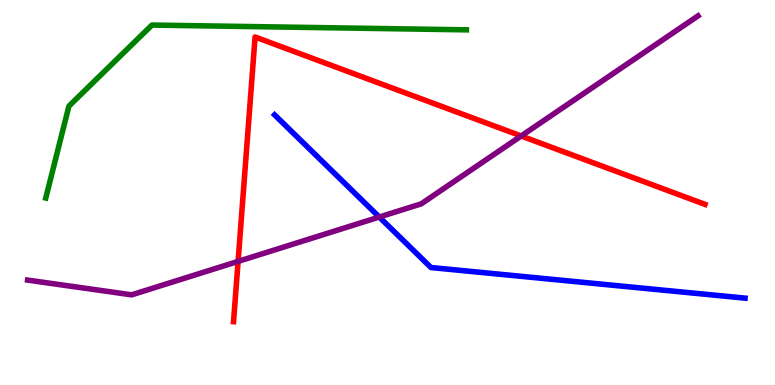[{'lines': ['blue', 'red'], 'intersections': []}, {'lines': ['green', 'red'], 'intersections': []}, {'lines': ['purple', 'red'], 'intersections': [{'x': 3.07, 'y': 3.21}, {'x': 6.72, 'y': 6.47}]}, {'lines': ['blue', 'green'], 'intersections': []}, {'lines': ['blue', 'purple'], 'intersections': [{'x': 4.89, 'y': 4.36}]}, {'lines': ['green', 'purple'], 'intersections': []}]